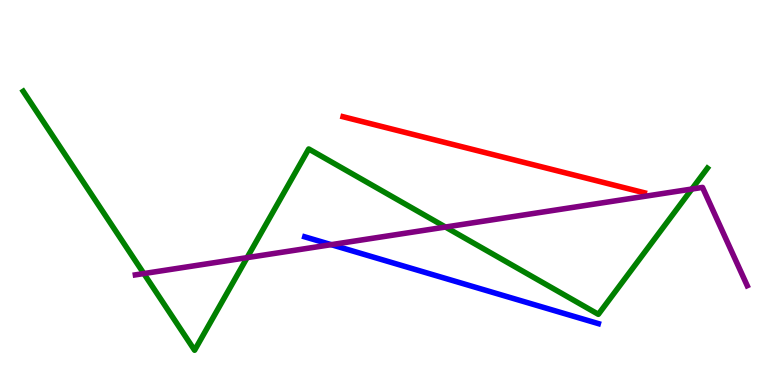[{'lines': ['blue', 'red'], 'intersections': []}, {'lines': ['green', 'red'], 'intersections': []}, {'lines': ['purple', 'red'], 'intersections': []}, {'lines': ['blue', 'green'], 'intersections': []}, {'lines': ['blue', 'purple'], 'intersections': [{'x': 4.27, 'y': 3.65}]}, {'lines': ['green', 'purple'], 'intersections': [{'x': 1.86, 'y': 2.89}, {'x': 3.19, 'y': 3.31}, {'x': 5.75, 'y': 4.1}, {'x': 8.93, 'y': 5.09}]}]